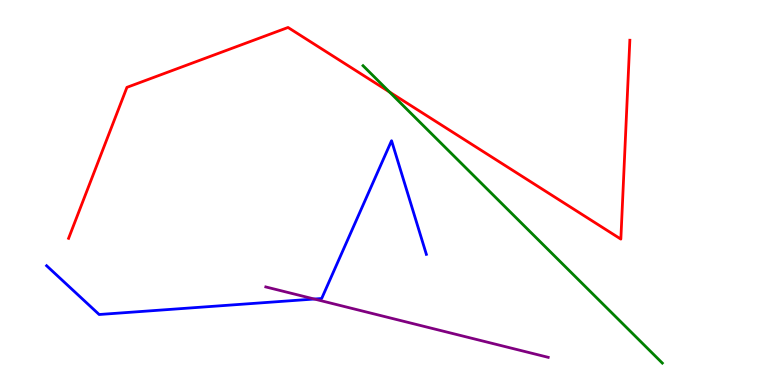[{'lines': ['blue', 'red'], 'intersections': []}, {'lines': ['green', 'red'], 'intersections': [{'x': 5.03, 'y': 7.61}]}, {'lines': ['purple', 'red'], 'intersections': []}, {'lines': ['blue', 'green'], 'intersections': []}, {'lines': ['blue', 'purple'], 'intersections': [{'x': 4.06, 'y': 2.23}]}, {'lines': ['green', 'purple'], 'intersections': []}]